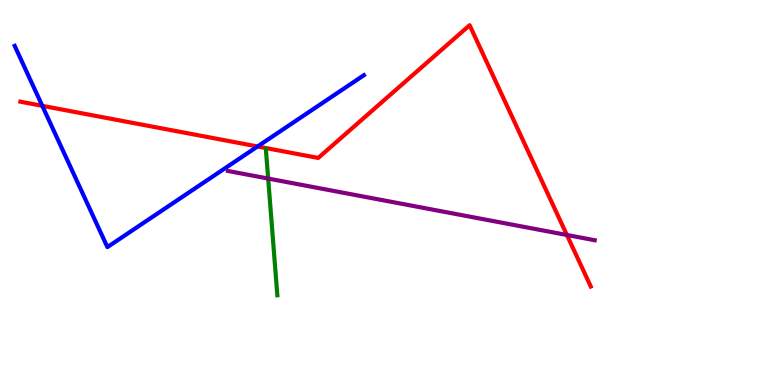[{'lines': ['blue', 'red'], 'intersections': [{'x': 0.546, 'y': 7.25}, {'x': 3.32, 'y': 6.2}]}, {'lines': ['green', 'red'], 'intersections': []}, {'lines': ['purple', 'red'], 'intersections': [{'x': 7.31, 'y': 3.9}]}, {'lines': ['blue', 'green'], 'intersections': []}, {'lines': ['blue', 'purple'], 'intersections': []}, {'lines': ['green', 'purple'], 'intersections': [{'x': 3.46, 'y': 5.36}]}]